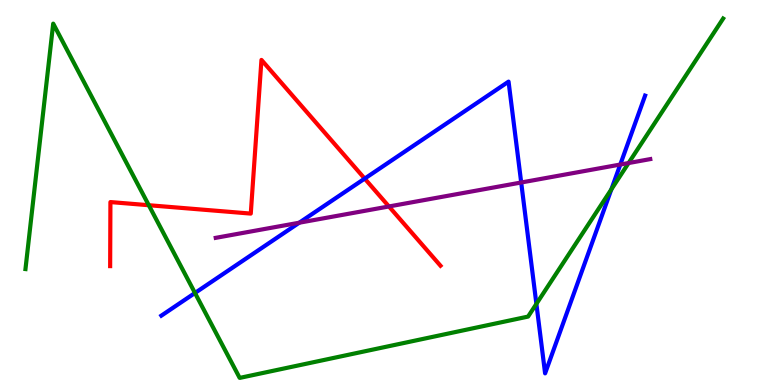[{'lines': ['blue', 'red'], 'intersections': [{'x': 4.71, 'y': 5.36}]}, {'lines': ['green', 'red'], 'intersections': [{'x': 1.92, 'y': 4.67}]}, {'lines': ['purple', 'red'], 'intersections': [{'x': 5.02, 'y': 4.64}]}, {'lines': ['blue', 'green'], 'intersections': [{'x': 2.52, 'y': 2.39}, {'x': 6.92, 'y': 2.11}, {'x': 7.89, 'y': 5.08}]}, {'lines': ['blue', 'purple'], 'intersections': [{'x': 3.86, 'y': 4.22}, {'x': 6.73, 'y': 5.26}, {'x': 8.0, 'y': 5.73}]}, {'lines': ['green', 'purple'], 'intersections': [{'x': 8.11, 'y': 5.77}]}]